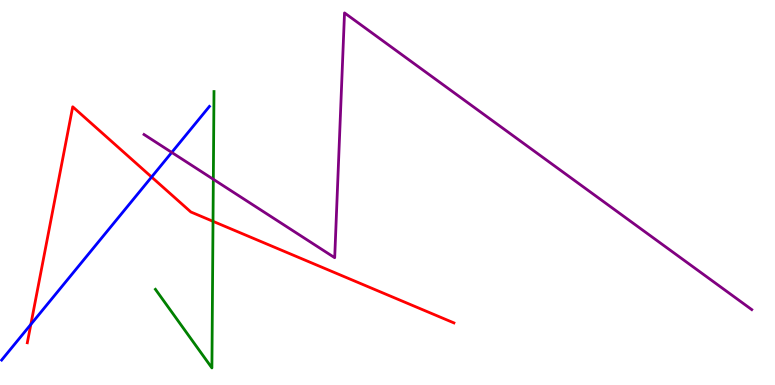[{'lines': ['blue', 'red'], 'intersections': [{'x': 0.398, 'y': 1.57}, {'x': 1.96, 'y': 5.4}]}, {'lines': ['green', 'red'], 'intersections': [{'x': 2.75, 'y': 4.25}]}, {'lines': ['purple', 'red'], 'intersections': []}, {'lines': ['blue', 'green'], 'intersections': []}, {'lines': ['blue', 'purple'], 'intersections': [{'x': 2.22, 'y': 6.04}]}, {'lines': ['green', 'purple'], 'intersections': [{'x': 2.75, 'y': 5.34}]}]